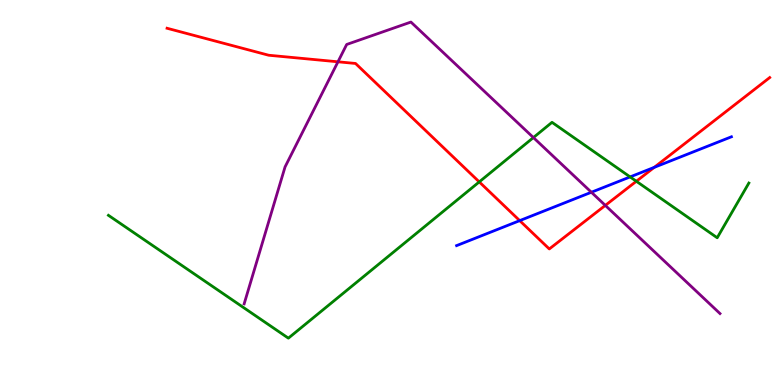[{'lines': ['blue', 'red'], 'intersections': [{'x': 6.71, 'y': 4.27}, {'x': 8.44, 'y': 5.65}]}, {'lines': ['green', 'red'], 'intersections': [{'x': 6.18, 'y': 5.28}, {'x': 8.21, 'y': 5.29}]}, {'lines': ['purple', 'red'], 'intersections': [{'x': 4.36, 'y': 8.39}, {'x': 7.81, 'y': 4.66}]}, {'lines': ['blue', 'green'], 'intersections': [{'x': 8.13, 'y': 5.4}]}, {'lines': ['blue', 'purple'], 'intersections': [{'x': 7.63, 'y': 5.01}]}, {'lines': ['green', 'purple'], 'intersections': [{'x': 6.88, 'y': 6.43}]}]